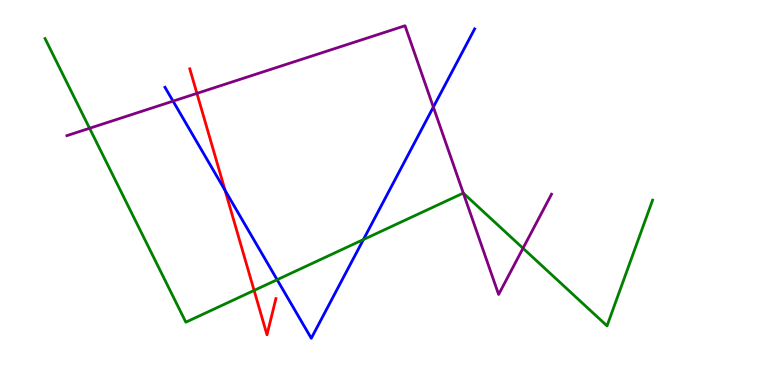[{'lines': ['blue', 'red'], 'intersections': [{'x': 2.9, 'y': 5.05}]}, {'lines': ['green', 'red'], 'intersections': [{'x': 3.28, 'y': 2.46}]}, {'lines': ['purple', 'red'], 'intersections': [{'x': 2.54, 'y': 7.57}]}, {'lines': ['blue', 'green'], 'intersections': [{'x': 3.58, 'y': 2.73}, {'x': 4.69, 'y': 3.78}]}, {'lines': ['blue', 'purple'], 'intersections': [{'x': 2.23, 'y': 7.37}, {'x': 5.59, 'y': 7.22}]}, {'lines': ['green', 'purple'], 'intersections': [{'x': 1.16, 'y': 6.67}, {'x': 5.98, 'y': 4.98}, {'x': 6.75, 'y': 3.55}]}]